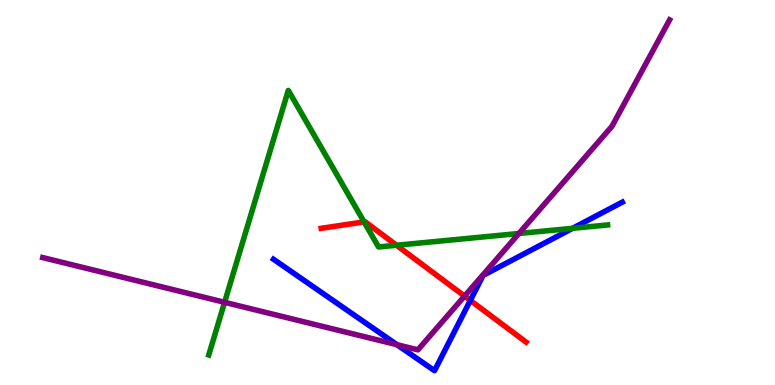[{'lines': ['blue', 'red'], 'intersections': [{'x': 6.07, 'y': 2.2}]}, {'lines': ['green', 'red'], 'intersections': [{'x': 4.7, 'y': 4.24}, {'x': 5.12, 'y': 3.63}]}, {'lines': ['purple', 'red'], 'intersections': [{'x': 5.99, 'y': 2.31}]}, {'lines': ['blue', 'green'], 'intersections': [{'x': 7.39, 'y': 4.07}]}, {'lines': ['blue', 'purple'], 'intersections': [{'x': 5.12, 'y': 1.05}]}, {'lines': ['green', 'purple'], 'intersections': [{'x': 2.9, 'y': 2.15}, {'x': 6.7, 'y': 3.94}]}]